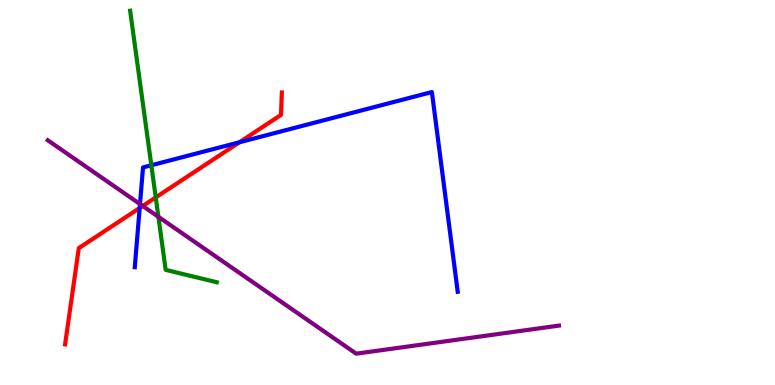[{'lines': ['blue', 'red'], 'intersections': [{'x': 1.8, 'y': 4.6}, {'x': 3.09, 'y': 6.3}]}, {'lines': ['green', 'red'], 'intersections': [{'x': 2.01, 'y': 4.87}]}, {'lines': ['purple', 'red'], 'intersections': [{'x': 1.84, 'y': 4.65}]}, {'lines': ['blue', 'green'], 'intersections': [{'x': 1.95, 'y': 5.71}]}, {'lines': ['blue', 'purple'], 'intersections': [{'x': 1.81, 'y': 4.7}]}, {'lines': ['green', 'purple'], 'intersections': [{'x': 2.04, 'y': 4.37}]}]